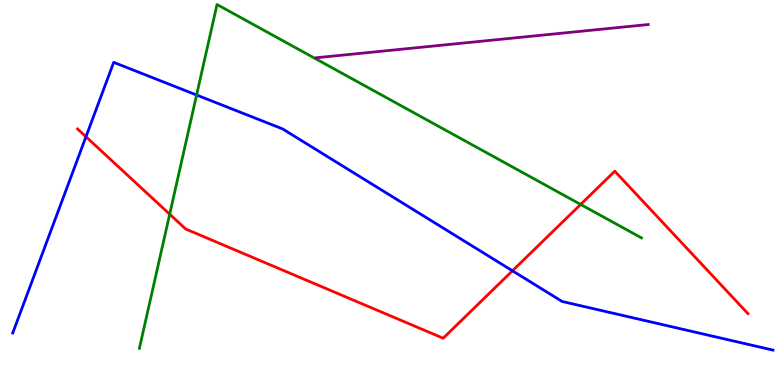[{'lines': ['blue', 'red'], 'intersections': [{'x': 1.11, 'y': 6.45}, {'x': 6.61, 'y': 2.97}]}, {'lines': ['green', 'red'], 'intersections': [{'x': 2.19, 'y': 4.44}, {'x': 7.49, 'y': 4.69}]}, {'lines': ['purple', 'red'], 'intersections': []}, {'lines': ['blue', 'green'], 'intersections': [{'x': 2.54, 'y': 7.53}]}, {'lines': ['blue', 'purple'], 'intersections': []}, {'lines': ['green', 'purple'], 'intersections': []}]